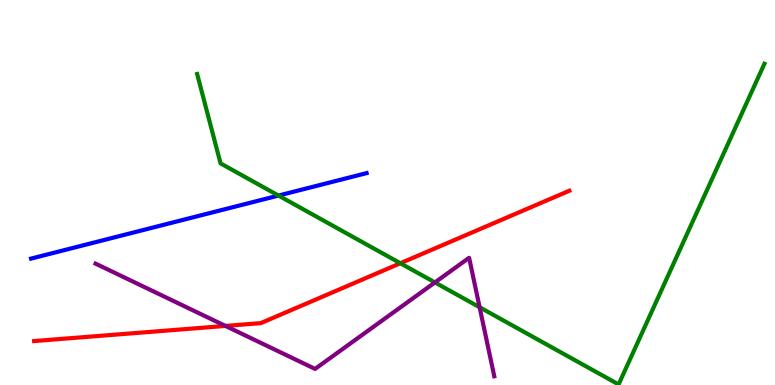[{'lines': ['blue', 'red'], 'intersections': []}, {'lines': ['green', 'red'], 'intersections': [{'x': 5.17, 'y': 3.16}]}, {'lines': ['purple', 'red'], 'intersections': [{'x': 2.91, 'y': 1.53}]}, {'lines': ['blue', 'green'], 'intersections': [{'x': 3.59, 'y': 4.92}]}, {'lines': ['blue', 'purple'], 'intersections': []}, {'lines': ['green', 'purple'], 'intersections': [{'x': 5.61, 'y': 2.66}, {'x': 6.19, 'y': 2.02}]}]